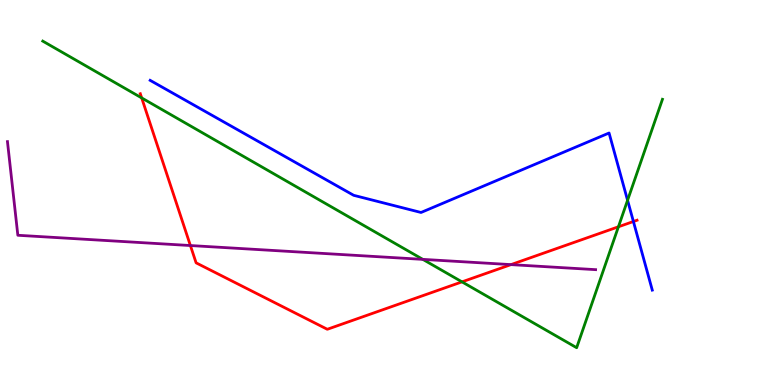[{'lines': ['blue', 'red'], 'intersections': [{'x': 8.17, 'y': 4.25}]}, {'lines': ['green', 'red'], 'intersections': [{'x': 1.83, 'y': 7.46}, {'x': 5.96, 'y': 2.68}, {'x': 7.98, 'y': 4.11}]}, {'lines': ['purple', 'red'], 'intersections': [{'x': 2.46, 'y': 3.62}, {'x': 6.59, 'y': 3.13}]}, {'lines': ['blue', 'green'], 'intersections': [{'x': 8.1, 'y': 4.8}]}, {'lines': ['blue', 'purple'], 'intersections': []}, {'lines': ['green', 'purple'], 'intersections': [{'x': 5.46, 'y': 3.26}]}]